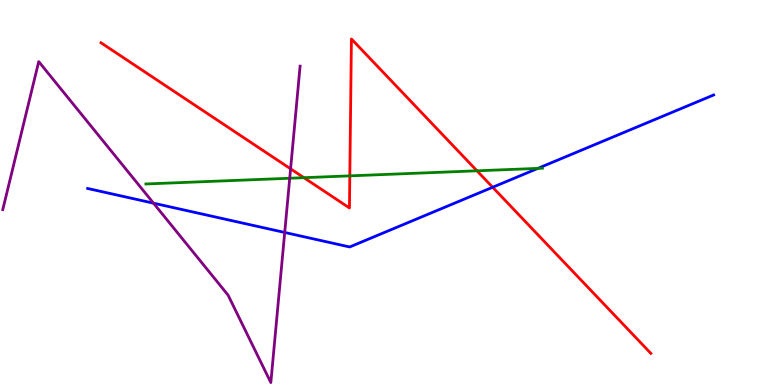[{'lines': ['blue', 'red'], 'intersections': [{'x': 6.36, 'y': 5.14}]}, {'lines': ['green', 'red'], 'intersections': [{'x': 3.92, 'y': 5.38}, {'x': 4.51, 'y': 5.43}, {'x': 6.15, 'y': 5.56}]}, {'lines': ['purple', 'red'], 'intersections': [{'x': 3.75, 'y': 5.61}]}, {'lines': ['blue', 'green'], 'intersections': [{'x': 6.94, 'y': 5.63}]}, {'lines': ['blue', 'purple'], 'intersections': [{'x': 1.98, 'y': 4.72}, {'x': 3.67, 'y': 3.96}]}, {'lines': ['green', 'purple'], 'intersections': [{'x': 3.74, 'y': 5.37}]}]